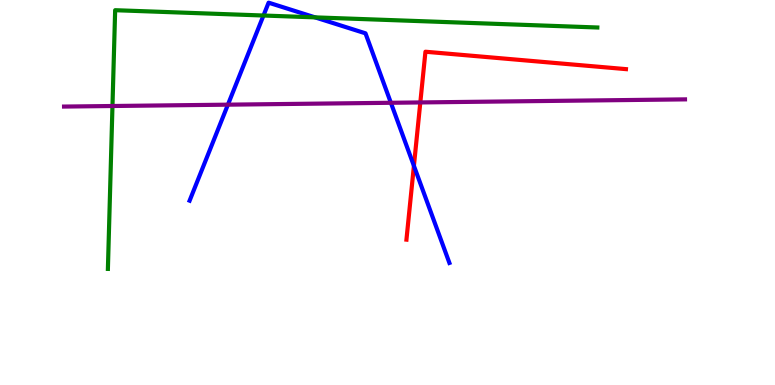[{'lines': ['blue', 'red'], 'intersections': [{'x': 5.34, 'y': 5.69}]}, {'lines': ['green', 'red'], 'intersections': []}, {'lines': ['purple', 'red'], 'intersections': [{'x': 5.42, 'y': 7.34}]}, {'lines': ['blue', 'green'], 'intersections': [{'x': 3.4, 'y': 9.6}, {'x': 4.07, 'y': 9.55}]}, {'lines': ['blue', 'purple'], 'intersections': [{'x': 2.94, 'y': 7.28}, {'x': 5.04, 'y': 7.33}]}, {'lines': ['green', 'purple'], 'intersections': [{'x': 1.45, 'y': 7.25}]}]